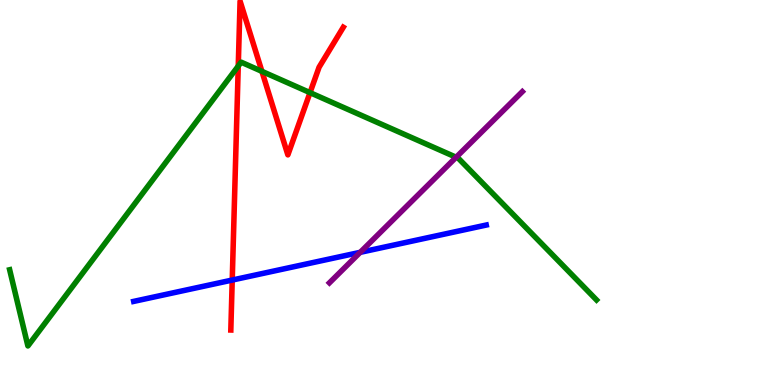[{'lines': ['blue', 'red'], 'intersections': [{'x': 3.0, 'y': 2.73}]}, {'lines': ['green', 'red'], 'intersections': [{'x': 3.07, 'y': 8.28}, {'x': 3.38, 'y': 8.15}, {'x': 4.0, 'y': 7.59}]}, {'lines': ['purple', 'red'], 'intersections': []}, {'lines': ['blue', 'green'], 'intersections': []}, {'lines': ['blue', 'purple'], 'intersections': [{'x': 4.65, 'y': 3.45}]}, {'lines': ['green', 'purple'], 'intersections': [{'x': 5.89, 'y': 5.92}]}]